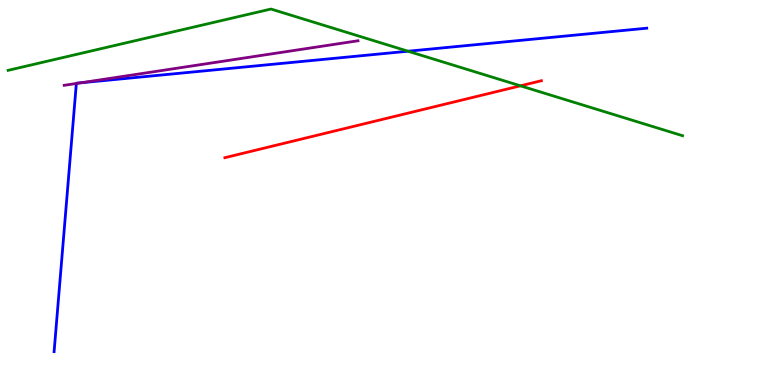[{'lines': ['blue', 'red'], 'intersections': []}, {'lines': ['green', 'red'], 'intersections': [{'x': 6.72, 'y': 7.77}]}, {'lines': ['purple', 'red'], 'intersections': []}, {'lines': ['blue', 'green'], 'intersections': [{'x': 5.26, 'y': 8.67}]}, {'lines': ['blue', 'purple'], 'intersections': [{'x': 0.985, 'y': 7.83}, {'x': 1.04, 'y': 7.85}]}, {'lines': ['green', 'purple'], 'intersections': []}]